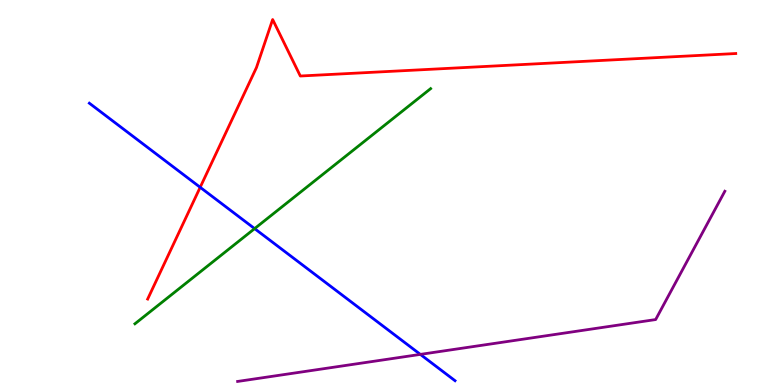[{'lines': ['blue', 'red'], 'intersections': [{'x': 2.58, 'y': 5.13}]}, {'lines': ['green', 'red'], 'intersections': []}, {'lines': ['purple', 'red'], 'intersections': []}, {'lines': ['blue', 'green'], 'intersections': [{'x': 3.29, 'y': 4.06}]}, {'lines': ['blue', 'purple'], 'intersections': [{'x': 5.42, 'y': 0.795}]}, {'lines': ['green', 'purple'], 'intersections': []}]